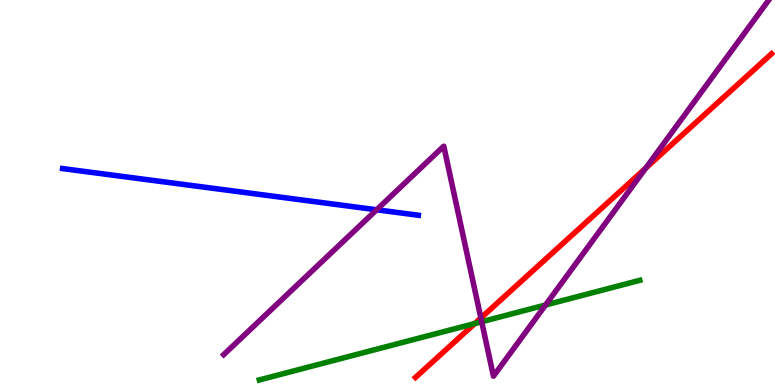[{'lines': ['blue', 'red'], 'intersections': []}, {'lines': ['green', 'red'], 'intersections': [{'x': 6.13, 'y': 1.6}]}, {'lines': ['purple', 'red'], 'intersections': [{'x': 6.2, 'y': 1.74}, {'x': 8.33, 'y': 5.63}]}, {'lines': ['blue', 'green'], 'intersections': []}, {'lines': ['blue', 'purple'], 'intersections': [{'x': 4.86, 'y': 4.55}]}, {'lines': ['green', 'purple'], 'intersections': [{'x': 6.22, 'y': 1.64}, {'x': 7.04, 'y': 2.08}]}]